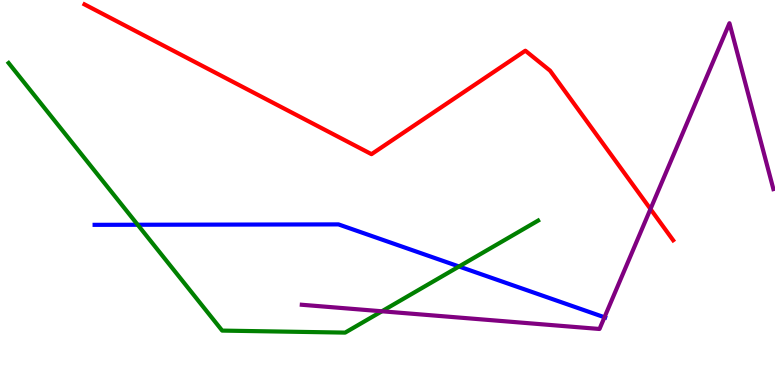[{'lines': ['blue', 'red'], 'intersections': []}, {'lines': ['green', 'red'], 'intersections': []}, {'lines': ['purple', 'red'], 'intersections': [{'x': 8.39, 'y': 4.57}]}, {'lines': ['blue', 'green'], 'intersections': [{'x': 1.78, 'y': 4.16}, {'x': 5.92, 'y': 3.08}]}, {'lines': ['blue', 'purple'], 'intersections': [{'x': 7.8, 'y': 1.76}]}, {'lines': ['green', 'purple'], 'intersections': [{'x': 4.93, 'y': 1.91}]}]